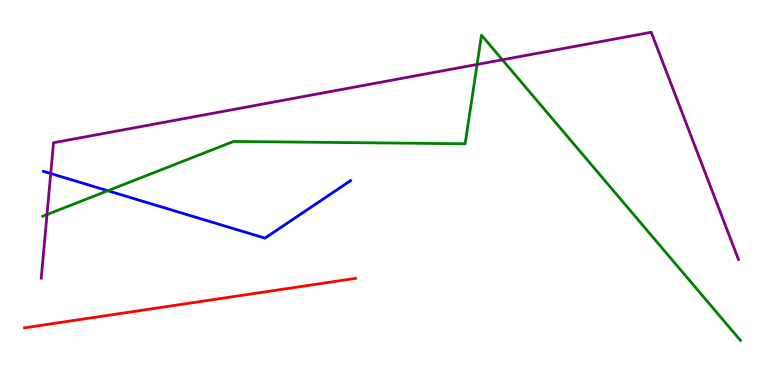[{'lines': ['blue', 'red'], 'intersections': []}, {'lines': ['green', 'red'], 'intersections': []}, {'lines': ['purple', 'red'], 'intersections': []}, {'lines': ['blue', 'green'], 'intersections': [{'x': 1.39, 'y': 5.05}]}, {'lines': ['blue', 'purple'], 'intersections': [{'x': 0.655, 'y': 5.49}]}, {'lines': ['green', 'purple'], 'intersections': [{'x': 0.607, 'y': 4.43}, {'x': 6.16, 'y': 8.33}, {'x': 6.48, 'y': 8.45}]}]